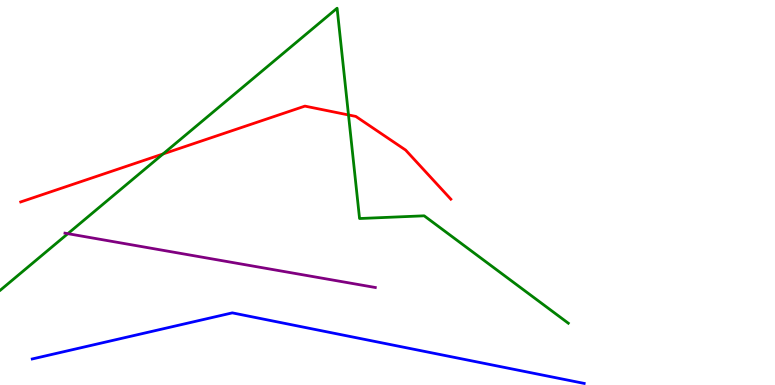[{'lines': ['blue', 'red'], 'intersections': []}, {'lines': ['green', 'red'], 'intersections': [{'x': 2.1, 'y': 6.0}, {'x': 4.5, 'y': 7.01}]}, {'lines': ['purple', 'red'], 'intersections': []}, {'lines': ['blue', 'green'], 'intersections': []}, {'lines': ['blue', 'purple'], 'intersections': []}, {'lines': ['green', 'purple'], 'intersections': [{'x': 0.875, 'y': 3.93}]}]